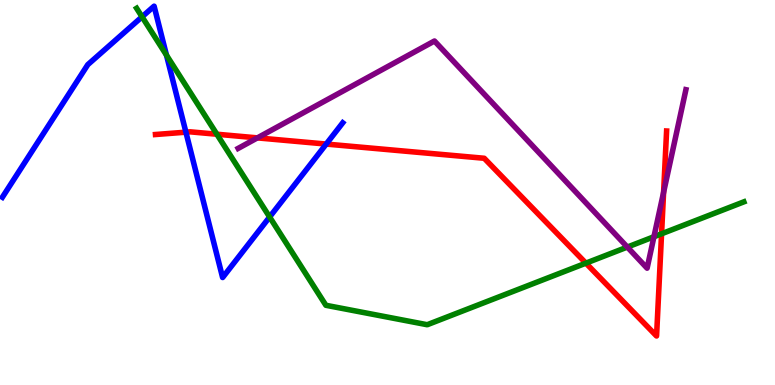[{'lines': ['blue', 'red'], 'intersections': [{'x': 2.4, 'y': 6.57}, {'x': 4.21, 'y': 6.26}]}, {'lines': ['green', 'red'], 'intersections': [{'x': 2.8, 'y': 6.51}, {'x': 7.56, 'y': 3.17}, {'x': 8.54, 'y': 3.93}]}, {'lines': ['purple', 'red'], 'intersections': [{'x': 3.32, 'y': 6.42}, {'x': 8.56, 'y': 5.0}]}, {'lines': ['blue', 'green'], 'intersections': [{'x': 1.83, 'y': 9.56}, {'x': 2.15, 'y': 8.57}, {'x': 3.48, 'y': 4.36}]}, {'lines': ['blue', 'purple'], 'intersections': []}, {'lines': ['green', 'purple'], 'intersections': [{'x': 8.09, 'y': 3.58}, {'x': 8.44, 'y': 3.85}]}]